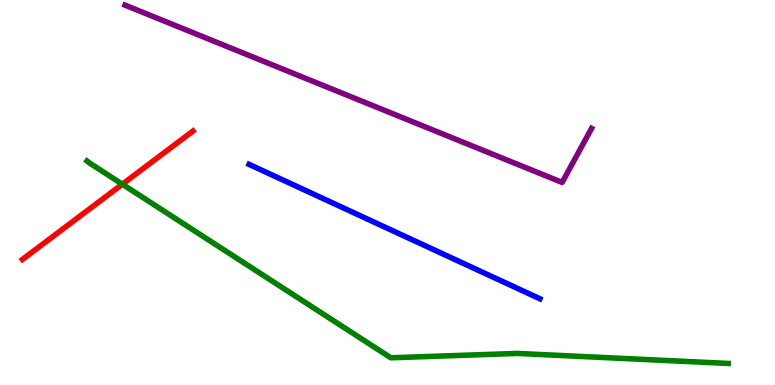[{'lines': ['blue', 'red'], 'intersections': []}, {'lines': ['green', 'red'], 'intersections': [{'x': 1.58, 'y': 5.22}]}, {'lines': ['purple', 'red'], 'intersections': []}, {'lines': ['blue', 'green'], 'intersections': []}, {'lines': ['blue', 'purple'], 'intersections': []}, {'lines': ['green', 'purple'], 'intersections': []}]